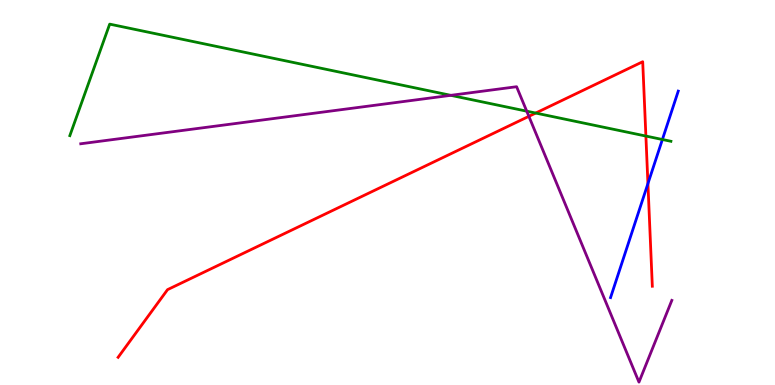[{'lines': ['blue', 'red'], 'intersections': [{'x': 8.36, 'y': 5.23}]}, {'lines': ['green', 'red'], 'intersections': [{'x': 6.91, 'y': 7.06}, {'x': 8.33, 'y': 6.47}]}, {'lines': ['purple', 'red'], 'intersections': [{'x': 6.82, 'y': 6.98}]}, {'lines': ['blue', 'green'], 'intersections': [{'x': 8.55, 'y': 6.38}]}, {'lines': ['blue', 'purple'], 'intersections': []}, {'lines': ['green', 'purple'], 'intersections': [{'x': 5.82, 'y': 7.52}, {'x': 6.8, 'y': 7.11}]}]